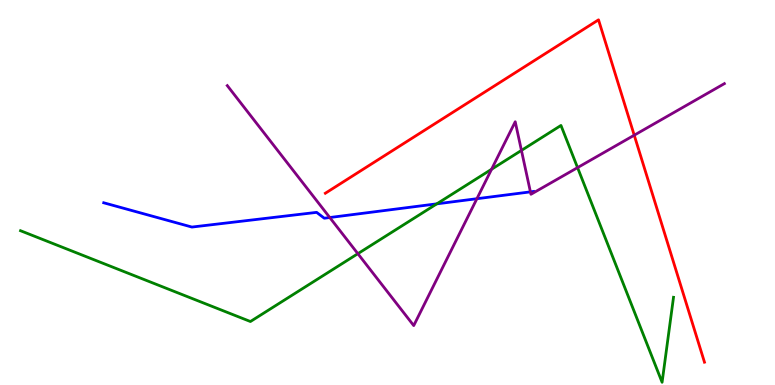[{'lines': ['blue', 'red'], 'intersections': []}, {'lines': ['green', 'red'], 'intersections': []}, {'lines': ['purple', 'red'], 'intersections': [{'x': 8.18, 'y': 6.49}]}, {'lines': ['blue', 'green'], 'intersections': [{'x': 5.64, 'y': 4.71}]}, {'lines': ['blue', 'purple'], 'intersections': [{'x': 4.26, 'y': 4.35}, {'x': 6.15, 'y': 4.84}, {'x': 6.84, 'y': 5.02}]}, {'lines': ['green', 'purple'], 'intersections': [{'x': 4.62, 'y': 3.41}, {'x': 6.34, 'y': 5.6}, {'x': 6.73, 'y': 6.09}, {'x': 7.45, 'y': 5.65}]}]